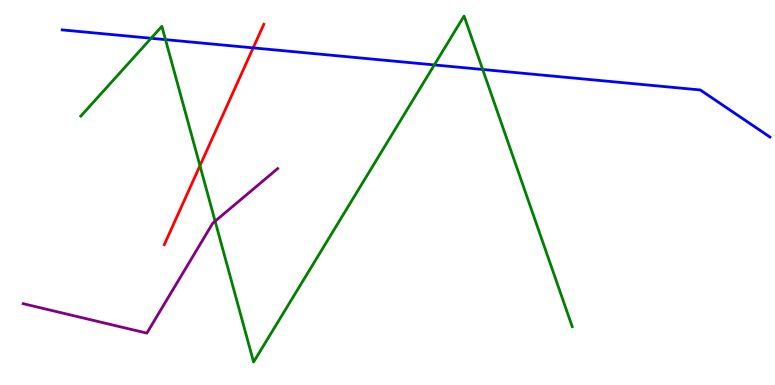[{'lines': ['blue', 'red'], 'intersections': [{'x': 3.27, 'y': 8.76}]}, {'lines': ['green', 'red'], 'intersections': [{'x': 2.58, 'y': 5.7}]}, {'lines': ['purple', 'red'], 'intersections': []}, {'lines': ['blue', 'green'], 'intersections': [{'x': 1.95, 'y': 9.01}, {'x': 2.14, 'y': 8.97}, {'x': 5.6, 'y': 8.31}, {'x': 6.23, 'y': 8.2}]}, {'lines': ['blue', 'purple'], 'intersections': []}, {'lines': ['green', 'purple'], 'intersections': [{'x': 2.78, 'y': 4.25}]}]